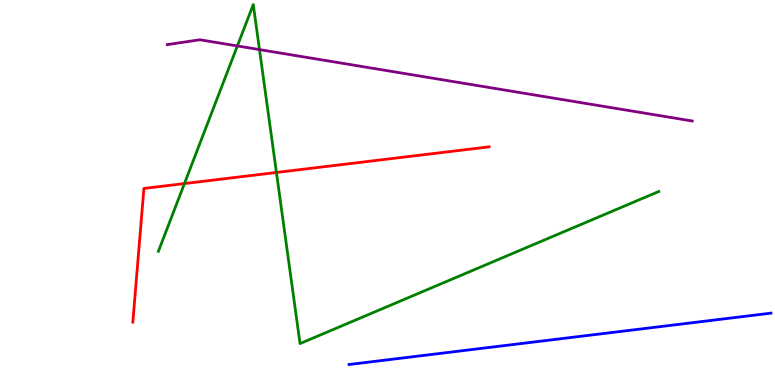[{'lines': ['blue', 'red'], 'intersections': []}, {'lines': ['green', 'red'], 'intersections': [{'x': 2.38, 'y': 5.23}, {'x': 3.57, 'y': 5.52}]}, {'lines': ['purple', 'red'], 'intersections': []}, {'lines': ['blue', 'green'], 'intersections': []}, {'lines': ['blue', 'purple'], 'intersections': []}, {'lines': ['green', 'purple'], 'intersections': [{'x': 3.06, 'y': 8.81}, {'x': 3.35, 'y': 8.71}]}]